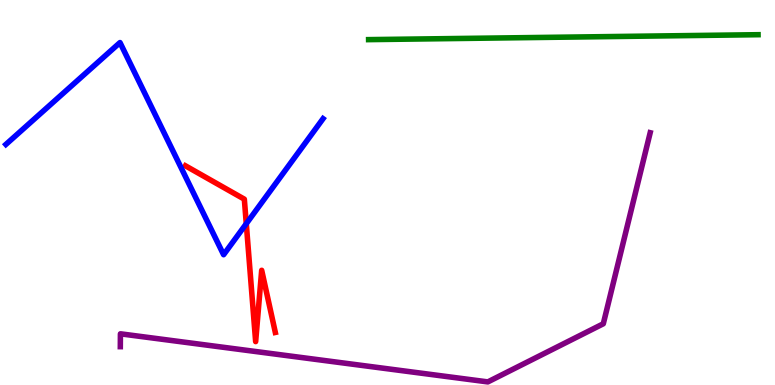[{'lines': ['blue', 'red'], 'intersections': [{'x': 3.18, 'y': 4.19}]}, {'lines': ['green', 'red'], 'intersections': []}, {'lines': ['purple', 'red'], 'intersections': []}, {'lines': ['blue', 'green'], 'intersections': []}, {'lines': ['blue', 'purple'], 'intersections': []}, {'lines': ['green', 'purple'], 'intersections': []}]